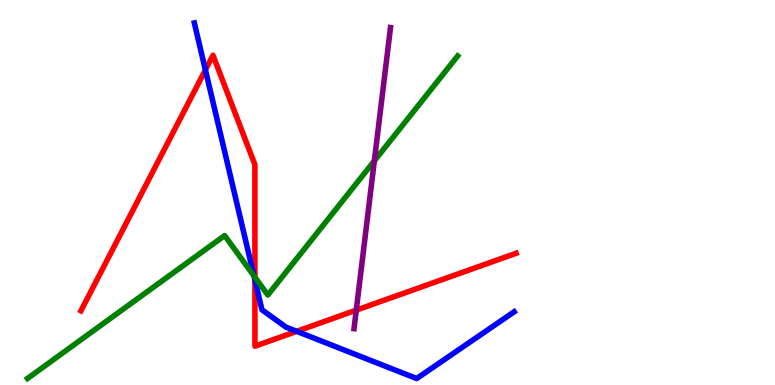[{'lines': ['blue', 'red'], 'intersections': [{'x': 2.65, 'y': 8.18}, {'x': 3.29, 'y': 2.73}, {'x': 3.83, 'y': 1.39}]}, {'lines': ['green', 'red'], 'intersections': [{'x': 3.29, 'y': 2.8}]}, {'lines': ['purple', 'red'], 'intersections': [{'x': 4.6, 'y': 1.94}]}, {'lines': ['blue', 'green'], 'intersections': [{'x': 3.28, 'y': 2.83}]}, {'lines': ['blue', 'purple'], 'intersections': []}, {'lines': ['green', 'purple'], 'intersections': [{'x': 4.83, 'y': 5.82}]}]